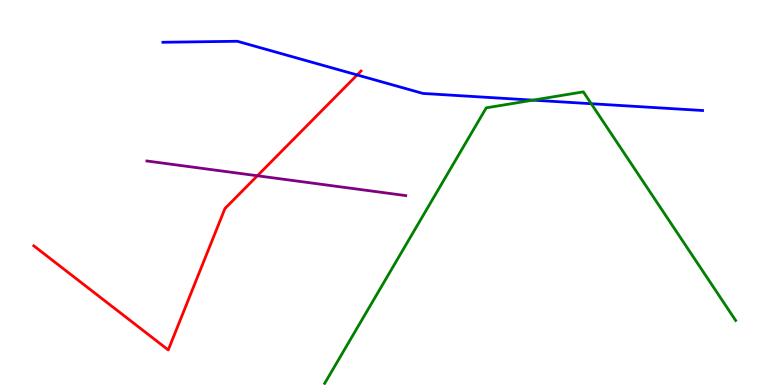[{'lines': ['blue', 'red'], 'intersections': [{'x': 4.61, 'y': 8.05}]}, {'lines': ['green', 'red'], 'intersections': []}, {'lines': ['purple', 'red'], 'intersections': [{'x': 3.32, 'y': 5.43}]}, {'lines': ['blue', 'green'], 'intersections': [{'x': 6.88, 'y': 7.4}, {'x': 7.63, 'y': 7.31}]}, {'lines': ['blue', 'purple'], 'intersections': []}, {'lines': ['green', 'purple'], 'intersections': []}]